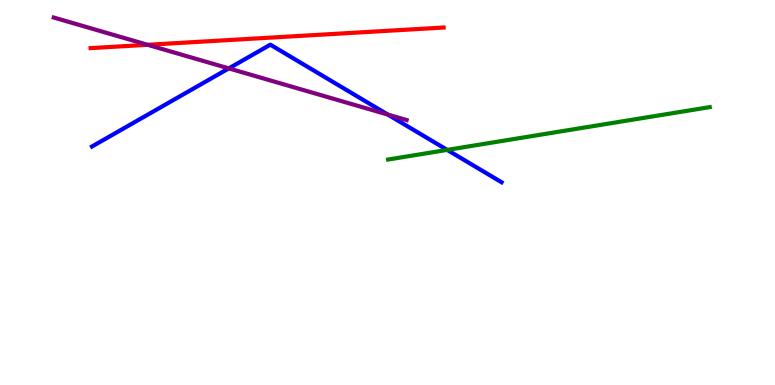[{'lines': ['blue', 'red'], 'intersections': []}, {'lines': ['green', 'red'], 'intersections': []}, {'lines': ['purple', 'red'], 'intersections': [{'x': 1.9, 'y': 8.84}]}, {'lines': ['blue', 'green'], 'intersections': [{'x': 5.77, 'y': 6.11}]}, {'lines': ['blue', 'purple'], 'intersections': [{'x': 2.95, 'y': 8.22}, {'x': 5.0, 'y': 7.02}]}, {'lines': ['green', 'purple'], 'intersections': []}]